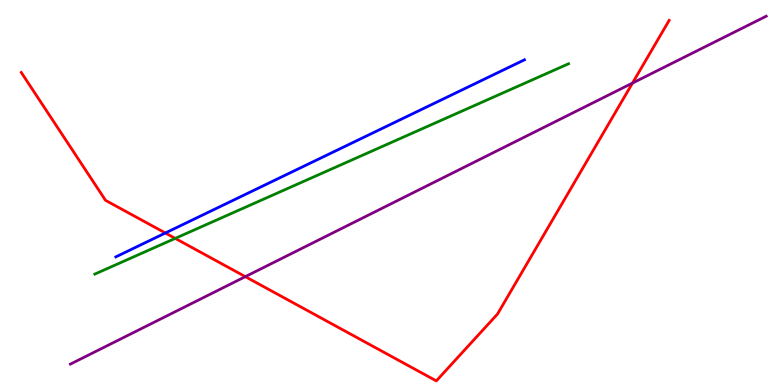[{'lines': ['blue', 'red'], 'intersections': [{'x': 2.13, 'y': 3.95}]}, {'lines': ['green', 'red'], 'intersections': [{'x': 2.26, 'y': 3.81}]}, {'lines': ['purple', 'red'], 'intersections': [{'x': 3.17, 'y': 2.81}, {'x': 8.16, 'y': 7.84}]}, {'lines': ['blue', 'green'], 'intersections': []}, {'lines': ['blue', 'purple'], 'intersections': []}, {'lines': ['green', 'purple'], 'intersections': []}]